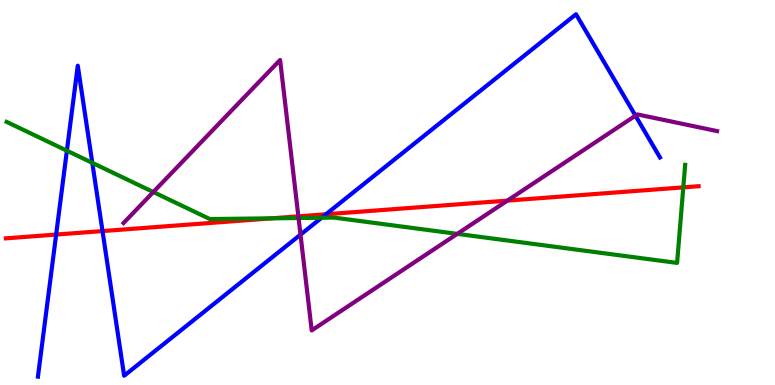[{'lines': ['blue', 'red'], 'intersections': [{'x': 0.724, 'y': 3.91}, {'x': 1.32, 'y': 4.0}, {'x': 4.21, 'y': 4.43}]}, {'lines': ['green', 'red'], 'intersections': [{'x': 3.51, 'y': 4.33}, {'x': 8.82, 'y': 5.13}]}, {'lines': ['purple', 'red'], 'intersections': [{'x': 3.85, 'y': 4.38}, {'x': 6.55, 'y': 4.79}]}, {'lines': ['blue', 'green'], 'intersections': [{'x': 0.863, 'y': 6.09}, {'x': 1.19, 'y': 5.77}, {'x': 4.15, 'y': 4.34}]}, {'lines': ['blue', 'purple'], 'intersections': [{'x': 3.88, 'y': 3.91}, {'x': 8.2, 'y': 7.0}]}, {'lines': ['green', 'purple'], 'intersections': [{'x': 1.98, 'y': 5.01}, {'x': 3.85, 'y': 4.34}, {'x': 5.9, 'y': 3.93}]}]